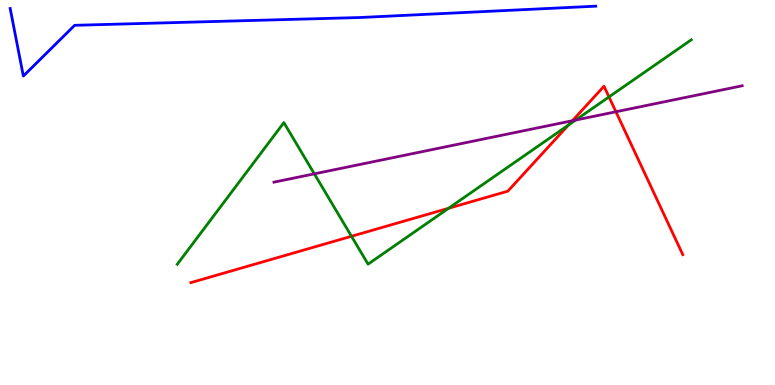[{'lines': ['blue', 'red'], 'intersections': []}, {'lines': ['green', 'red'], 'intersections': [{'x': 4.54, 'y': 3.86}, {'x': 5.79, 'y': 4.59}, {'x': 7.33, 'y': 6.75}, {'x': 7.86, 'y': 7.48}]}, {'lines': ['purple', 'red'], 'intersections': [{'x': 7.39, 'y': 6.86}, {'x': 7.95, 'y': 7.1}]}, {'lines': ['blue', 'green'], 'intersections': []}, {'lines': ['blue', 'purple'], 'intersections': []}, {'lines': ['green', 'purple'], 'intersections': [{'x': 4.06, 'y': 5.48}, {'x': 7.43, 'y': 6.88}]}]